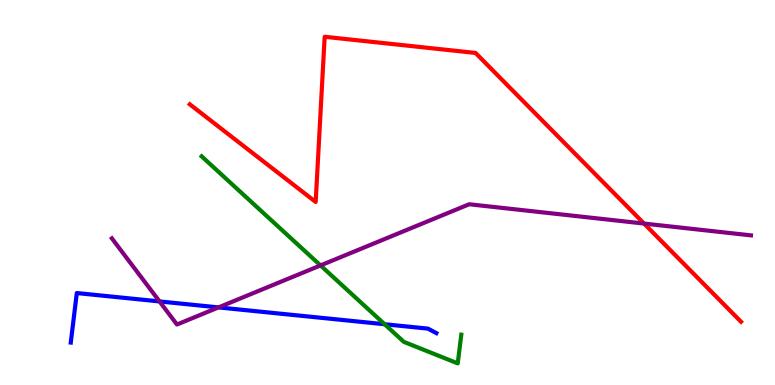[{'lines': ['blue', 'red'], 'intersections': []}, {'lines': ['green', 'red'], 'intersections': []}, {'lines': ['purple', 'red'], 'intersections': [{'x': 8.31, 'y': 4.19}]}, {'lines': ['blue', 'green'], 'intersections': [{'x': 4.96, 'y': 1.58}]}, {'lines': ['blue', 'purple'], 'intersections': [{'x': 2.06, 'y': 2.17}, {'x': 2.82, 'y': 2.02}]}, {'lines': ['green', 'purple'], 'intersections': [{'x': 4.14, 'y': 3.11}]}]